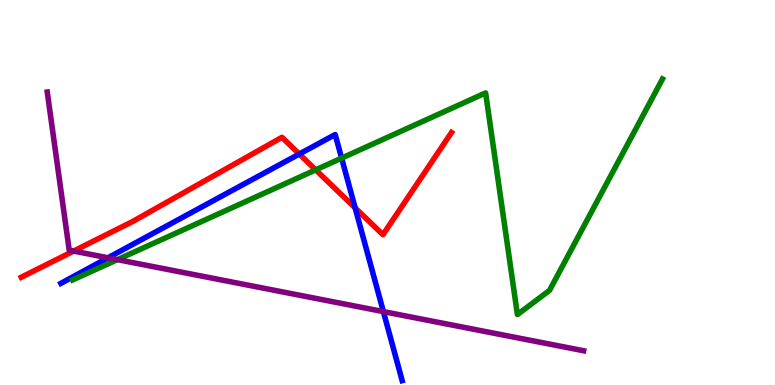[{'lines': ['blue', 'red'], 'intersections': [{'x': 3.86, 'y': 6.0}, {'x': 4.58, 'y': 4.6}]}, {'lines': ['green', 'red'], 'intersections': [{'x': 4.07, 'y': 5.59}]}, {'lines': ['purple', 'red'], 'intersections': [{'x': 0.95, 'y': 3.48}]}, {'lines': ['blue', 'green'], 'intersections': [{'x': 4.41, 'y': 5.89}]}, {'lines': ['blue', 'purple'], 'intersections': [{'x': 1.39, 'y': 3.3}, {'x': 4.95, 'y': 1.91}]}, {'lines': ['green', 'purple'], 'intersections': [{'x': 1.52, 'y': 3.26}]}]